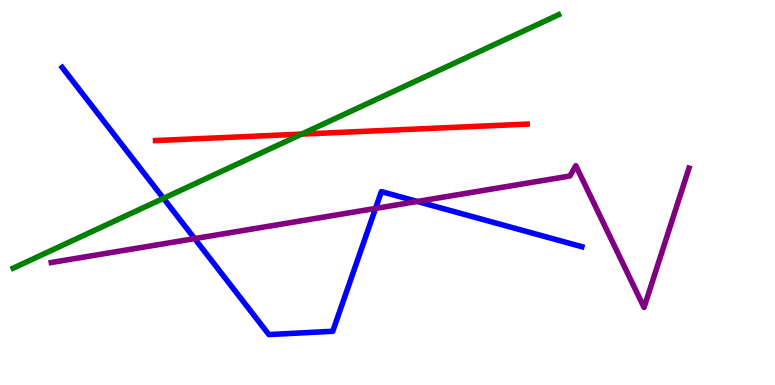[{'lines': ['blue', 'red'], 'intersections': []}, {'lines': ['green', 'red'], 'intersections': [{'x': 3.89, 'y': 6.52}]}, {'lines': ['purple', 'red'], 'intersections': []}, {'lines': ['blue', 'green'], 'intersections': [{'x': 2.11, 'y': 4.85}]}, {'lines': ['blue', 'purple'], 'intersections': [{'x': 2.51, 'y': 3.8}, {'x': 4.85, 'y': 4.59}, {'x': 5.38, 'y': 4.77}]}, {'lines': ['green', 'purple'], 'intersections': []}]